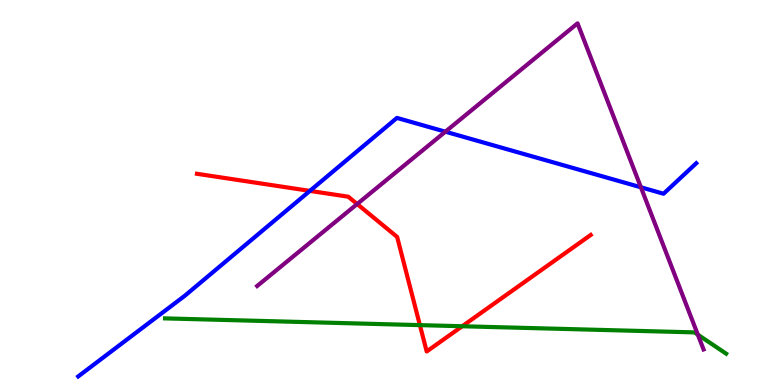[{'lines': ['blue', 'red'], 'intersections': [{'x': 4.0, 'y': 5.04}]}, {'lines': ['green', 'red'], 'intersections': [{'x': 5.42, 'y': 1.56}, {'x': 5.96, 'y': 1.53}]}, {'lines': ['purple', 'red'], 'intersections': [{'x': 4.61, 'y': 4.7}]}, {'lines': ['blue', 'green'], 'intersections': []}, {'lines': ['blue', 'purple'], 'intersections': [{'x': 5.75, 'y': 6.58}, {'x': 8.27, 'y': 5.14}]}, {'lines': ['green', 'purple'], 'intersections': [{'x': 9.0, 'y': 1.31}]}]